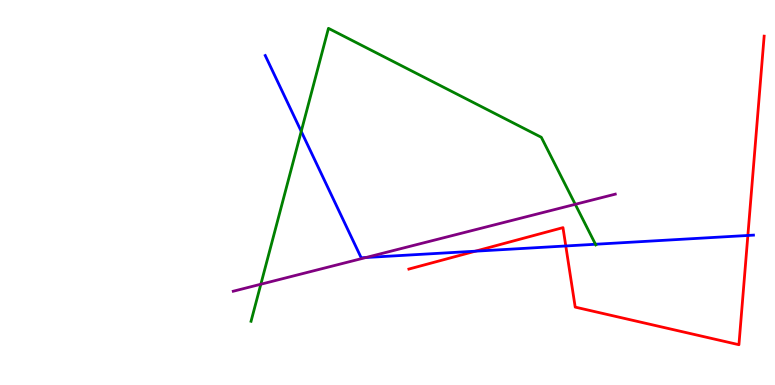[{'lines': ['blue', 'red'], 'intersections': [{'x': 6.13, 'y': 3.48}, {'x': 7.3, 'y': 3.61}, {'x': 9.65, 'y': 3.88}]}, {'lines': ['green', 'red'], 'intersections': []}, {'lines': ['purple', 'red'], 'intersections': []}, {'lines': ['blue', 'green'], 'intersections': [{'x': 3.89, 'y': 6.59}, {'x': 7.68, 'y': 3.66}]}, {'lines': ['blue', 'purple'], 'intersections': [{'x': 4.72, 'y': 3.31}]}, {'lines': ['green', 'purple'], 'intersections': [{'x': 3.37, 'y': 2.62}, {'x': 7.42, 'y': 4.69}]}]